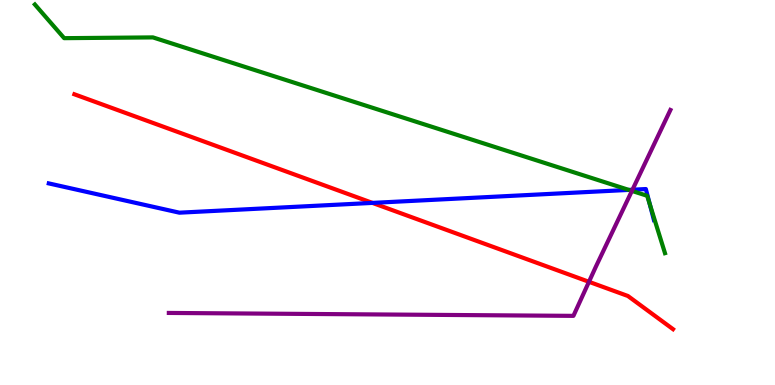[{'lines': ['blue', 'red'], 'intersections': [{'x': 4.81, 'y': 4.73}]}, {'lines': ['green', 'red'], 'intersections': []}, {'lines': ['purple', 'red'], 'intersections': [{'x': 7.6, 'y': 2.68}]}, {'lines': ['blue', 'green'], 'intersections': [{'x': 8.11, 'y': 5.07}, {'x': 8.38, 'y': 4.69}]}, {'lines': ['blue', 'purple'], 'intersections': [{'x': 8.16, 'y': 5.07}]}, {'lines': ['green', 'purple'], 'intersections': [{'x': 8.15, 'y': 5.04}]}]